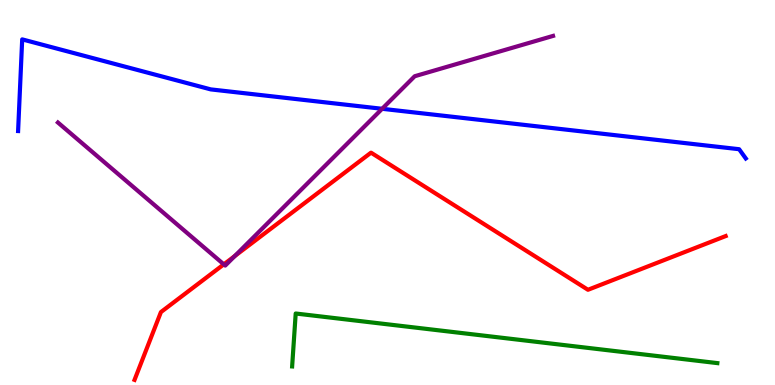[{'lines': ['blue', 'red'], 'intersections': []}, {'lines': ['green', 'red'], 'intersections': []}, {'lines': ['purple', 'red'], 'intersections': [{'x': 2.89, 'y': 3.13}, {'x': 3.03, 'y': 3.35}]}, {'lines': ['blue', 'green'], 'intersections': []}, {'lines': ['blue', 'purple'], 'intersections': [{'x': 4.93, 'y': 7.17}]}, {'lines': ['green', 'purple'], 'intersections': []}]